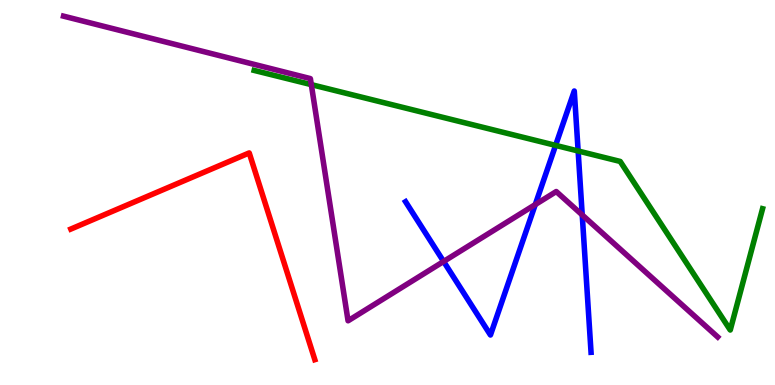[{'lines': ['blue', 'red'], 'intersections': []}, {'lines': ['green', 'red'], 'intersections': []}, {'lines': ['purple', 'red'], 'intersections': []}, {'lines': ['blue', 'green'], 'intersections': [{'x': 7.17, 'y': 6.22}, {'x': 7.46, 'y': 6.08}]}, {'lines': ['blue', 'purple'], 'intersections': [{'x': 5.72, 'y': 3.21}, {'x': 6.91, 'y': 4.69}, {'x': 7.51, 'y': 4.42}]}, {'lines': ['green', 'purple'], 'intersections': [{'x': 4.02, 'y': 7.8}]}]